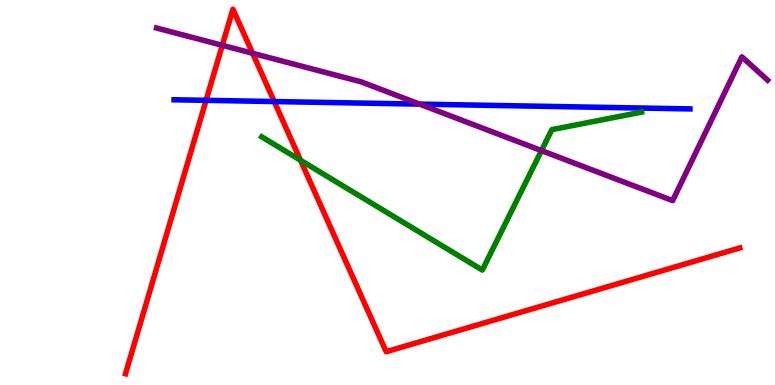[{'lines': ['blue', 'red'], 'intersections': [{'x': 2.66, 'y': 7.39}, {'x': 3.54, 'y': 7.36}]}, {'lines': ['green', 'red'], 'intersections': [{'x': 3.88, 'y': 5.84}]}, {'lines': ['purple', 'red'], 'intersections': [{'x': 2.87, 'y': 8.82}, {'x': 3.26, 'y': 8.62}]}, {'lines': ['blue', 'green'], 'intersections': []}, {'lines': ['blue', 'purple'], 'intersections': [{'x': 5.41, 'y': 7.3}]}, {'lines': ['green', 'purple'], 'intersections': [{'x': 6.99, 'y': 6.09}]}]